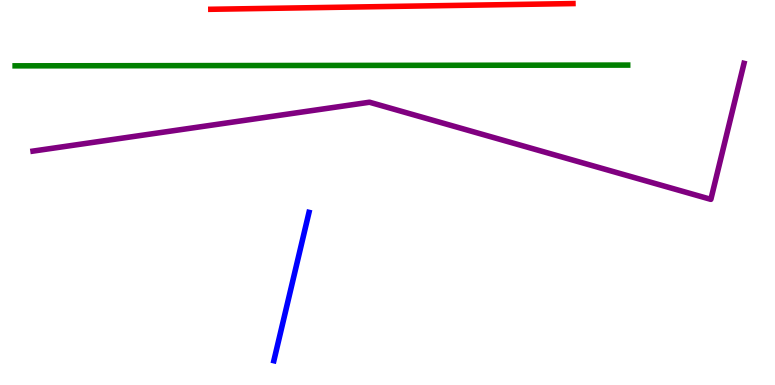[{'lines': ['blue', 'red'], 'intersections': []}, {'lines': ['green', 'red'], 'intersections': []}, {'lines': ['purple', 'red'], 'intersections': []}, {'lines': ['blue', 'green'], 'intersections': []}, {'lines': ['blue', 'purple'], 'intersections': []}, {'lines': ['green', 'purple'], 'intersections': []}]